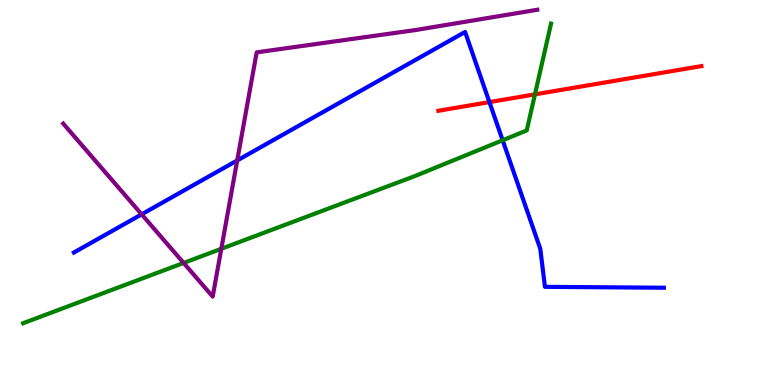[{'lines': ['blue', 'red'], 'intersections': [{'x': 6.32, 'y': 7.35}]}, {'lines': ['green', 'red'], 'intersections': [{'x': 6.9, 'y': 7.55}]}, {'lines': ['purple', 'red'], 'intersections': []}, {'lines': ['blue', 'green'], 'intersections': [{'x': 6.49, 'y': 6.36}]}, {'lines': ['blue', 'purple'], 'intersections': [{'x': 1.83, 'y': 4.43}, {'x': 3.06, 'y': 5.83}]}, {'lines': ['green', 'purple'], 'intersections': [{'x': 2.37, 'y': 3.17}, {'x': 2.86, 'y': 3.54}]}]